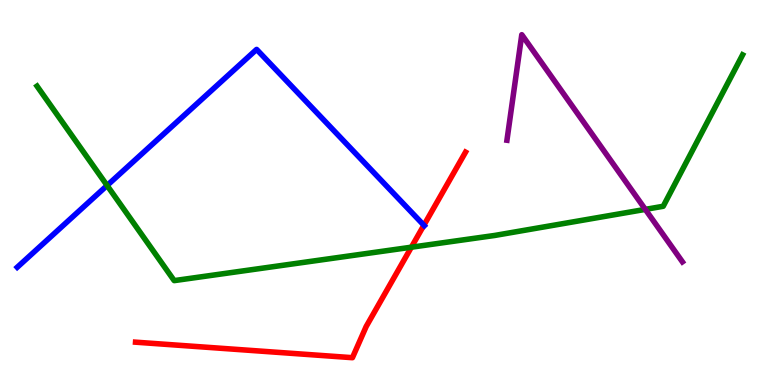[{'lines': ['blue', 'red'], 'intersections': [{'x': 5.47, 'y': 4.15}]}, {'lines': ['green', 'red'], 'intersections': [{'x': 5.31, 'y': 3.58}]}, {'lines': ['purple', 'red'], 'intersections': []}, {'lines': ['blue', 'green'], 'intersections': [{'x': 1.38, 'y': 5.18}]}, {'lines': ['blue', 'purple'], 'intersections': []}, {'lines': ['green', 'purple'], 'intersections': [{'x': 8.33, 'y': 4.56}]}]